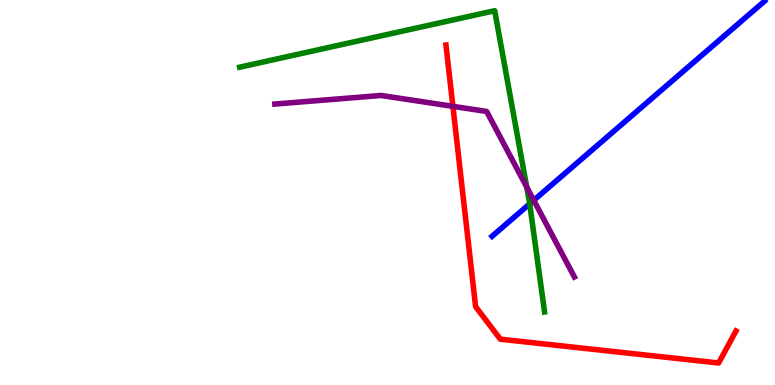[{'lines': ['blue', 'red'], 'intersections': []}, {'lines': ['green', 'red'], 'intersections': []}, {'lines': ['purple', 'red'], 'intersections': [{'x': 5.84, 'y': 7.24}]}, {'lines': ['blue', 'green'], 'intersections': [{'x': 6.83, 'y': 4.71}]}, {'lines': ['blue', 'purple'], 'intersections': [{'x': 6.89, 'y': 4.8}]}, {'lines': ['green', 'purple'], 'intersections': [{'x': 6.8, 'y': 5.14}]}]